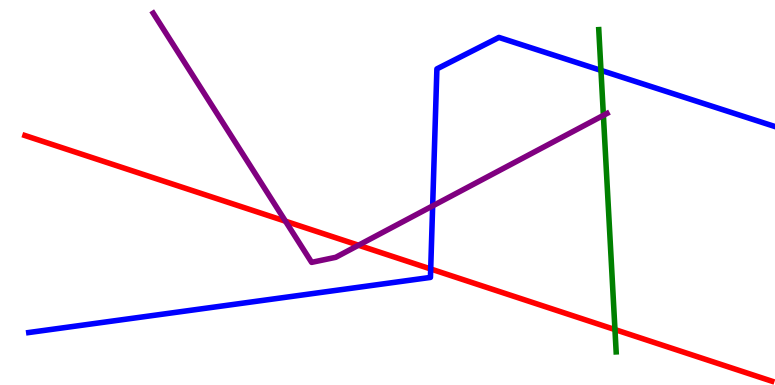[{'lines': ['blue', 'red'], 'intersections': [{'x': 5.56, 'y': 3.01}]}, {'lines': ['green', 'red'], 'intersections': [{'x': 7.93, 'y': 1.44}]}, {'lines': ['purple', 'red'], 'intersections': [{'x': 3.68, 'y': 4.25}, {'x': 4.63, 'y': 3.63}]}, {'lines': ['blue', 'green'], 'intersections': [{'x': 7.75, 'y': 8.17}]}, {'lines': ['blue', 'purple'], 'intersections': [{'x': 5.58, 'y': 4.65}]}, {'lines': ['green', 'purple'], 'intersections': [{'x': 7.79, 'y': 7.0}]}]